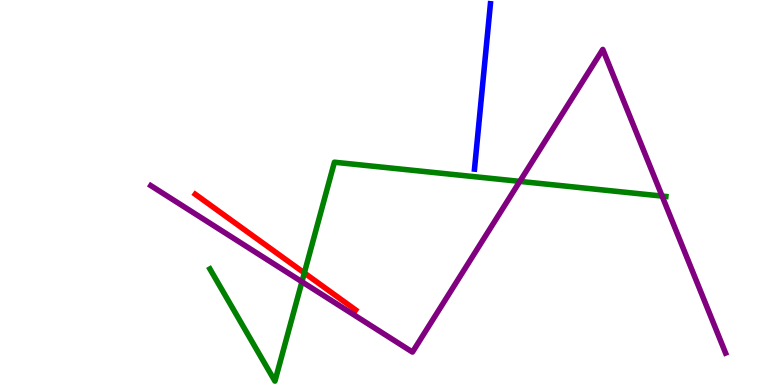[{'lines': ['blue', 'red'], 'intersections': []}, {'lines': ['green', 'red'], 'intersections': [{'x': 3.93, 'y': 2.91}]}, {'lines': ['purple', 'red'], 'intersections': []}, {'lines': ['blue', 'green'], 'intersections': []}, {'lines': ['blue', 'purple'], 'intersections': []}, {'lines': ['green', 'purple'], 'intersections': [{'x': 3.9, 'y': 2.68}, {'x': 6.71, 'y': 5.29}, {'x': 8.54, 'y': 4.91}]}]